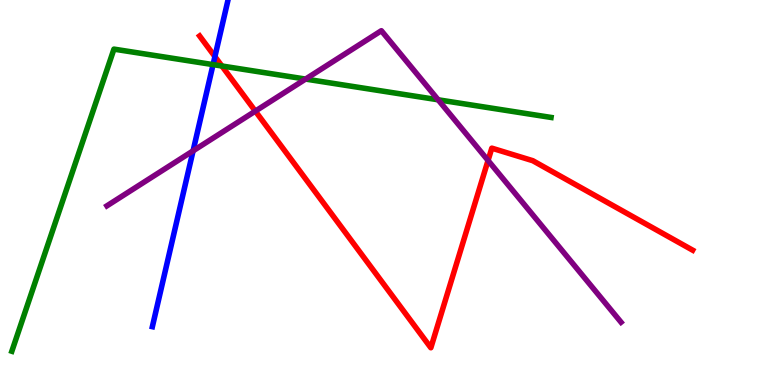[{'lines': ['blue', 'red'], 'intersections': [{'x': 2.77, 'y': 8.53}]}, {'lines': ['green', 'red'], 'intersections': [{'x': 2.86, 'y': 8.29}]}, {'lines': ['purple', 'red'], 'intersections': [{'x': 3.29, 'y': 7.11}, {'x': 6.3, 'y': 5.83}]}, {'lines': ['blue', 'green'], 'intersections': [{'x': 2.75, 'y': 8.32}]}, {'lines': ['blue', 'purple'], 'intersections': [{'x': 2.49, 'y': 6.08}]}, {'lines': ['green', 'purple'], 'intersections': [{'x': 3.94, 'y': 7.95}, {'x': 5.65, 'y': 7.41}]}]